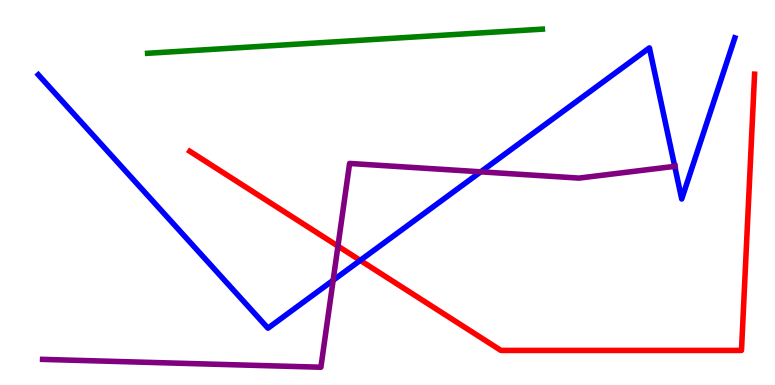[{'lines': ['blue', 'red'], 'intersections': [{'x': 4.65, 'y': 3.24}]}, {'lines': ['green', 'red'], 'intersections': []}, {'lines': ['purple', 'red'], 'intersections': [{'x': 4.36, 'y': 3.61}]}, {'lines': ['blue', 'green'], 'intersections': []}, {'lines': ['blue', 'purple'], 'intersections': [{'x': 4.3, 'y': 2.72}, {'x': 6.2, 'y': 5.54}, {'x': 8.71, 'y': 5.68}]}, {'lines': ['green', 'purple'], 'intersections': []}]